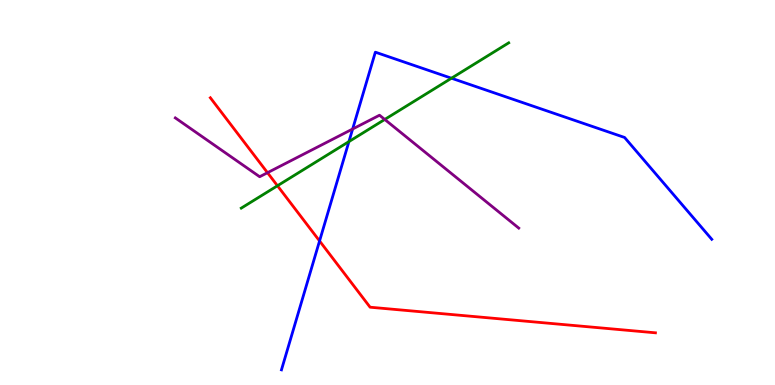[{'lines': ['blue', 'red'], 'intersections': [{'x': 4.12, 'y': 3.74}]}, {'lines': ['green', 'red'], 'intersections': [{'x': 3.58, 'y': 5.18}]}, {'lines': ['purple', 'red'], 'intersections': [{'x': 3.45, 'y': 5.51}]}, {'lines': ['blue', 'green'], 'intersections': [{'x': 4.5, 'y': 6.32}, {'x': 5.83, 'y': 7.97}]}, {'lines': ['blue', 'purple'], 'intersections': [{'x': 4.55, 'y': 6.65}]}, {'lines': ['green', 'purple'], 'intersections': [{'x': 4.96, 'y': 6.9}]}]